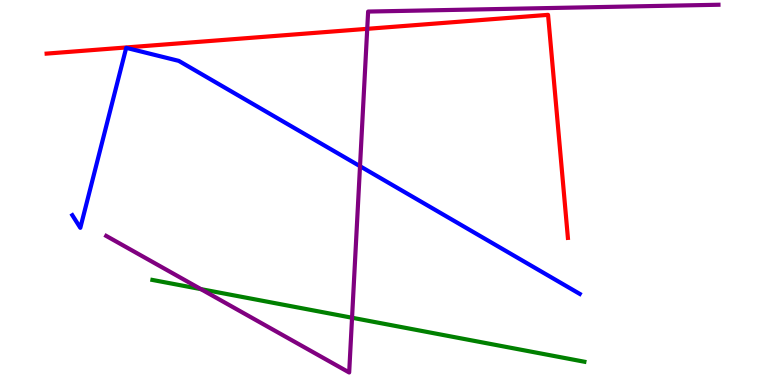[{'lines': ['blue', 'red'], 'intersections': []}, {'lines': ['green', 'red'], 'intersections': []}, {'lines': ['purple', 'red'], 'intersections': [{'x': 4.74, 'y': 9.25}]}, {'lines': ['blue', 'green'], 'intersections': []}, {'lines': ['blue', 'purple'], 'intersections': [{'x': 4.65, 'y': 5.68}]}, {'lines': ['green', 'purple'], 'intersections': [{'x': 2.59, 'y': 2.49}, {'x': 4.54, 'y': 1.75}]}]